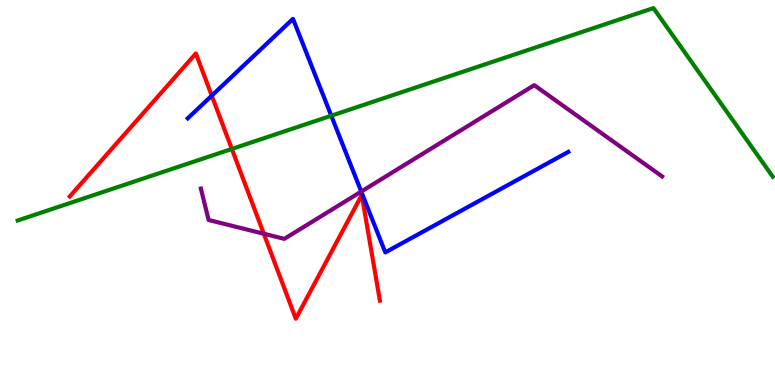[{'lines': ['blue', 'red'], 'intersections': [{'x': 2.73, 'y': 7.52}]}, {'lines': ['green', 'red'], 'intersections': [{'x': 2.99, 'y': 6.13}]}, {'lines': ['purple', 'red'], 'intersections': [{'x': 3.4, 'y': 3.93}]}, {'lines': ['blue', 'green'], 'intersections': [{'x': 4.27, 'y': 6.99}]}, {'lines': ['blue', 'purple'], 'intersections': [{'x': 4.66, 'y': 5.02}]}, {'lines': ['green', 'purple'], 'intersections': []}]